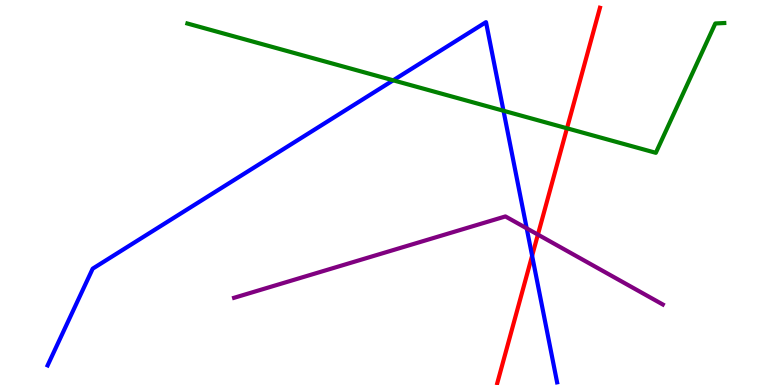[{'lines': ['blue', 'red'], 'intersections': [{'x': 6.87, 'y': 3.36}]}, {'lines': ['green', 'red'], 'intersections': [{'x': 7.32, 'y': 6.67}]}, {'lines': ['purple', 'red'], 'intersections': [{'x': 6.94, 'y': 3.91}]}, {'lines': ['blue', 'green'], 'intersections': [{'x': 5.07, 'y': 7.91}, {'x': 6.5, 'y': 7.12}]}, {'lines': ['blue', 'purple'], 'intersections': [{'x': 6.8, 'y': 4.07}]}, {'lines': ['green', 'purple'], 'intersections': []}]